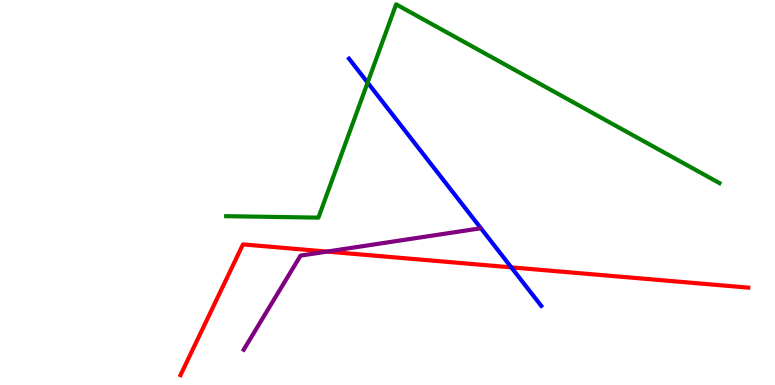[{'lines': ['blue', 'red'], 'intersections': [{'x': 6.6, 'y': 3.06}]}, {'lines': ['green', 'red'], 'intersections': []}, {'lines': ['purple', 'red'], 'intersections': [{'x': 4.22, 'y': 3.47}]}, {'lines': ['blue', 'green'], 'intersections': [{'x': 4.74, 'y': 7.86}]}, {'lines': ['blue', 'purple'], 'intersections': []}, {'lines': ['green', 'purple'], 'intersections': []}]